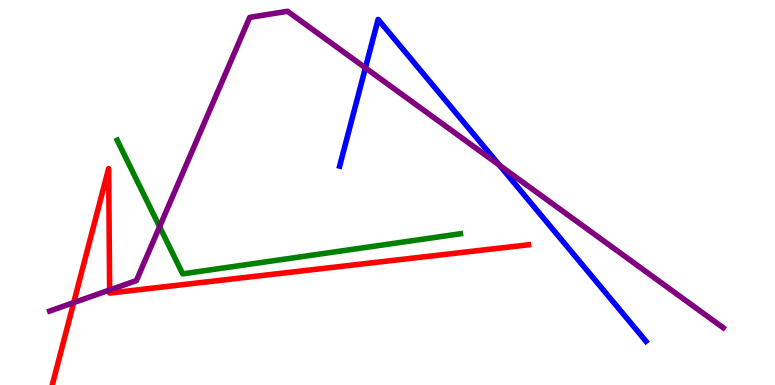[{'lines': ['blue', 'red'], 'intersections': []}, {'lines': ['green', 'red'], 'intersections': []}, {'lines': ['purple', 'red'], 'intersections': [{'x': 0.951, 'y': 2.14}, {'x': 1.41, 'y': 2.47}]}, {'lines': ['blue', 'green'], 'intersections': []}, {'lines': ['blue', 'purple'], 'intersections': [{'x': 4.72, 'y': 8.24}, {'x': 6.45, 'y': 5.71}]}, {'lines': ['green', 'purple'], 'intersections': [{'x': 2.06, 'y': 4.11}]}]